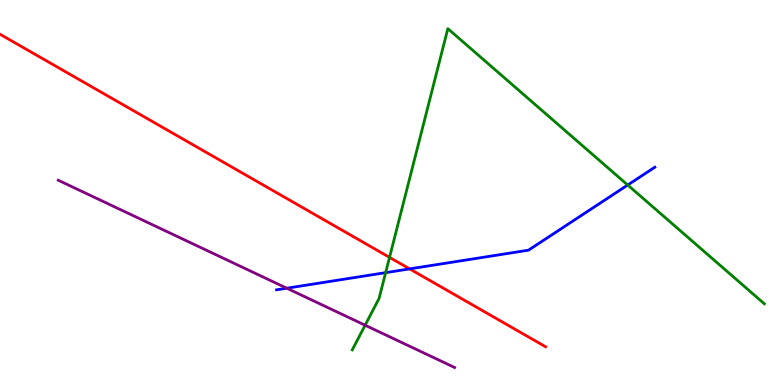[{'lines': ['blue', 'red'], 'intersections': [{'x': 5.29, 'y': 3.02}]}, {'lines': ['green', 'red'], 'intersections': [{'x': 5.03, 'y': 3.32}]}, {'lines': ['purple', 'red'], 'intersections': []}, {'lines': ['blue', 'green'], 'intersections': [{'x': 4.98, 'y': 2.92}, {'x': 8.1, 'y': 5.19}]}, {'lines': ['blue', 'purple'], 'intersections': [{'x': 3.7, 'y': 2.51}]}, {'lines': ['green', 'purple'], 'intersections': [{'x': 4.71, 'y': 1.55}]}]